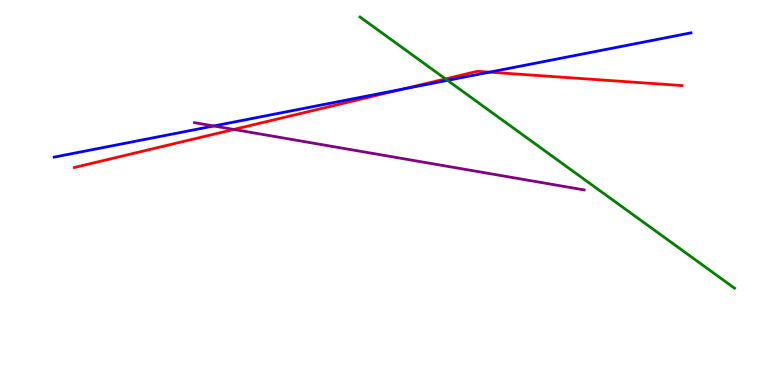[{'lines': ['blue', 'red'], 'intersections': [{'x': 5.2, 'y': 7.69}, {'x': 6.32, 'y': 8.13}]}, {'lines': ['green', 'red'], 'intersections': [{'x': 5.75, 'y': 7.95}]}, {'lines': ['purple', 'red'], 'intersections': [{'x': 3.02, 'y': 6.64}]}, {'lines': ['blue', 'green'], 'intersections': [{'x': 5.77, 'y': 7.91}]}, {'lines': ['blue', 'purple'], 'intersections': [{'x': 2.76, 'y': 6.73}]}, {'lines': ['green', 'purple'], 'intersections': []}]